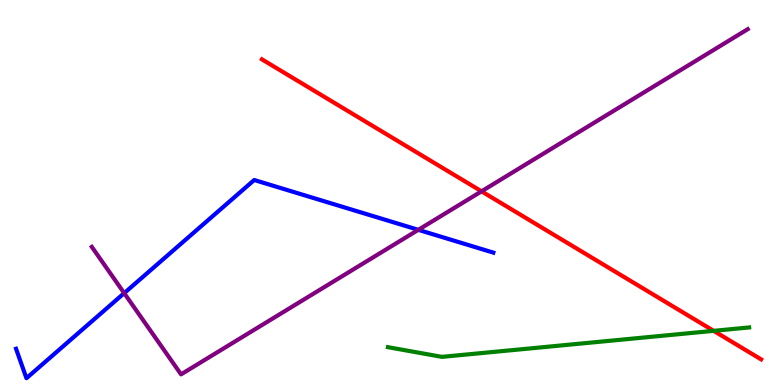[{'lines': ['blue', 'red'], 'intersections': []}, {'lines': ['green', 'red'], 'intersections': [{'x': 9.21, 'y': 1.41}]}, {'lines': ['purple', 'red'], 'intersections': [{'x': 6.21, 'y': 5.03}]}, {'lines': ['blue', 'green'], 'intersections': []}, {'lines': ['blue', 'purple'], 'intersections': [{'x': 1.6, 'y': 2.39}, {'x': 5.4, 'y': 4.03}]}, {'lines': ['green', 'purple'], 'intersections': []}]